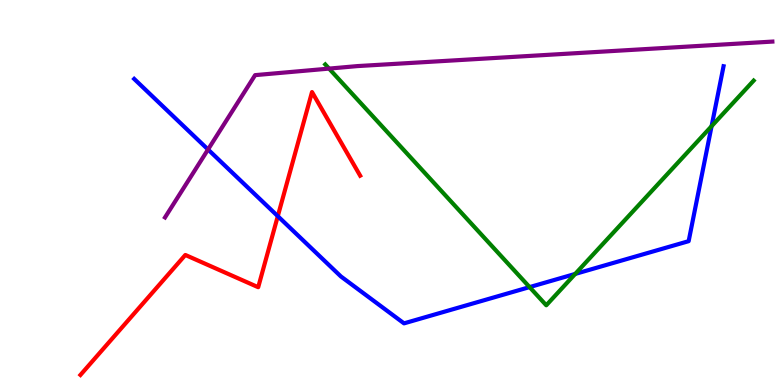[{'lines': ['blue', 'red'], 'intersections': [{'x': 3.58, 'y': 4.39}]}, {'lines': ['green', 'red'], 'intersections': []}, {'lines': ['purple', 'red'], 'intersections': []}, {'lines': ['blue', 'green'], 'intersections': [{'x': 6.83, 'y': 2.54}, {'x': 7.42, 'y': 2.88}, {'x': 9.18, 'y': 6.72}]}, {'lines': ['blue', 'purple'], 'intersections': [{'x': 2.68, 'y': 6.12}]}, {'lines': ['green', 'purple'], 'intersections': [{'x': 4.25, 'y': 8.22}]}]